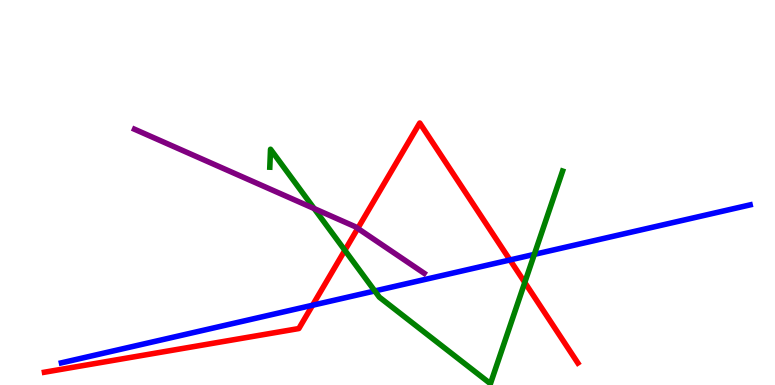[{'lines': ['blue', 'red'], 'intersections': [{'x': 4.03, 'y': 2.07}, {'x': 6.58, 'y': 3.25}]}, {'lines': ['green', 'red'], 'intersections': [{'x': 4.45, 'y': 3.5}, {'x': 6.77, 'y': 2.66}]}, {'lines': ['purple', 'red'], 'intersections': [{'x': 4.62, 'y': 4.07}]}, {'lines': ['blue', 'green'], 'intersections': [{'x': 4.84, 'y': 2.44}, {'x': 6.89, 'y': 3.39}]}, {'lines': ['blue', 'purple'], 'intersections': []}, {'lines': ['green', 'purple'], 'intersections': [{'x': 4.05, 'y': 4.58}]}]